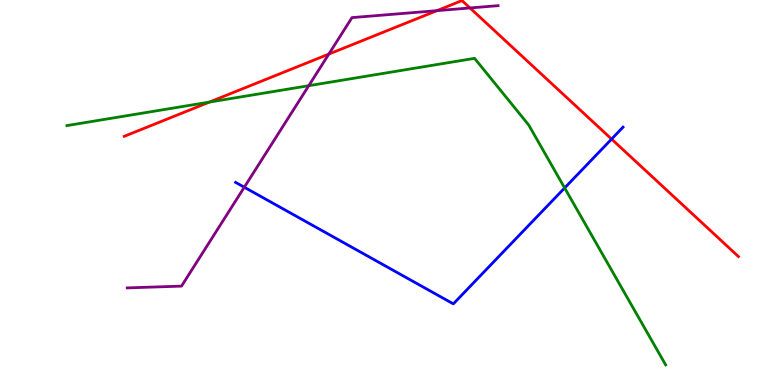[{'lines': ['blue', 'red'], 'intersections': [{'x': 7.89, 'y': 6.39}]}, {'lines': ['green', 'red'], 'intersections': [{'x': 2.7, 'y': 7.35}]}, {'lines': ['purple', 'red'], 'intersections': [{'x': 4.24, 'y': 8.59}, {'x': 5.64, 'y': 9.72}, {'x': 6.06, 'y': 9.79}]}, {'lines': ['blue', 'green'], 'intersections': [{'x': 7.29, 'y': 5.12}]}, {'lines': ['blue', 'purple'], 'intersections': [{'x': 3.15, 'y': 5.14}]}, {'lines': ['green', 'purple'], 'intersections': [{'x': 3.98, 'y': 7.77}]}]